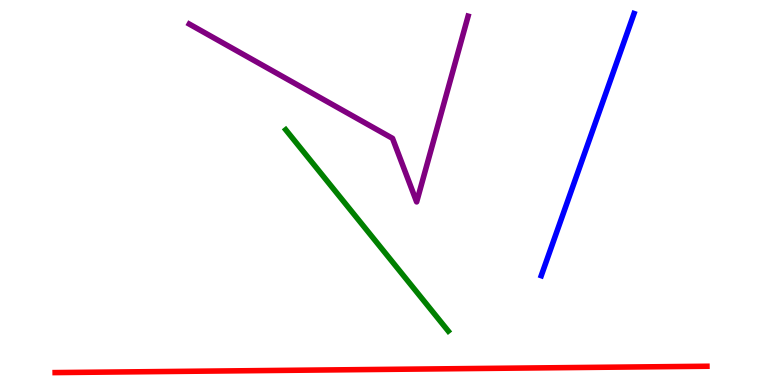[{'lines': ['blue', 'red'], 'intersections': []}, {'lines': ['green', 'red'], 'intersections': []}, {'lines': ['purple', 'red'], 'intersections': []}, {'lines': ['blue', 'green'], 'intersections': []}, {'lines': ['blue', 'purple'], 'intersections': []}, {'lines': ['green', 'purple'], 'intersections': []}]